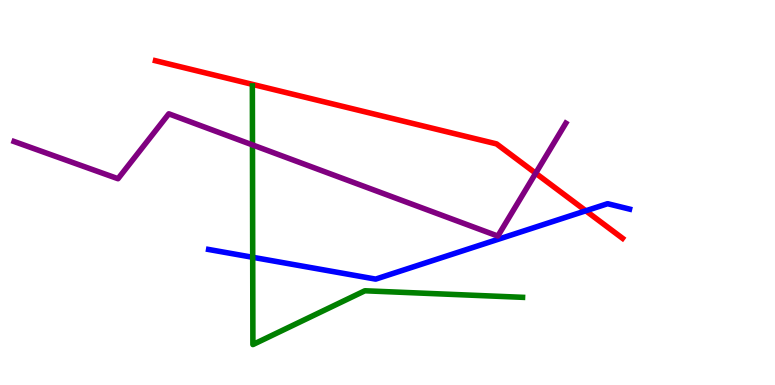[{'lines': ['blue', 'red'], 'intersections': [{'x': 7.56, 'y': 4.53}]}, {'lines': ['green', 'red'], 'intersections': []}, {'lines': ['purple', 'red'], 'intersections': [{'x': 6.91, 'y': 5.5}]}, {'lines': ['blue', 'green'], 'intersections': [{'x': 3.26, 'y': 3.32}]}, {'lines': ['blue', 'purple'], 'intersections': []}, {'lines': ['green', 'purple'], 'intersections': [{'x': 3.26, 'y': 6.24}]}]